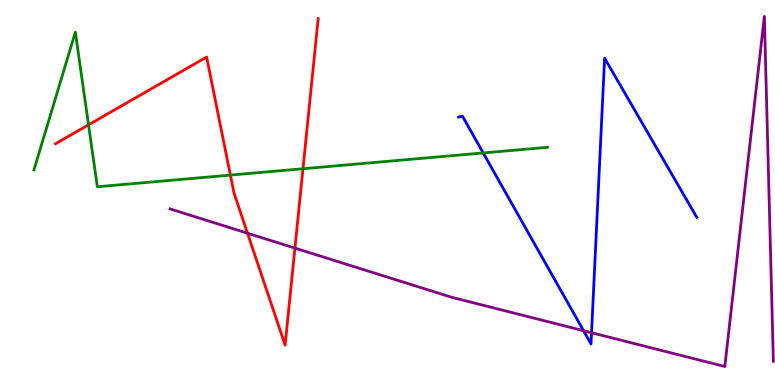[{'lines': ['blue', 'red'], 'intersections': []}, {'lines': ['green', 'red'], 'intersections': [{'x': 1.14, 'y': 6.76}, {'x': 2.97, 'y': 5.45}, {'x': 3.91, 'y': 5.62}]}, {'lines': ['purple', 'red'], 'intersections': [{'x': 3.19, 'y': 3.94}, {'x': 3.81, 'y': 3.56}]}, {'lines': ['blue', 'green'], 'intersections': [{'x': 6.23, 'y': 6.03}]}, {'lines': ['blue', 'purple'], 'intersections': [{'x': 7.53, 'y': 1.41}, {'x': 7.63, 'y': 1.36}]}, {'lines': ['green', 'purple'], 'intersections': []}]